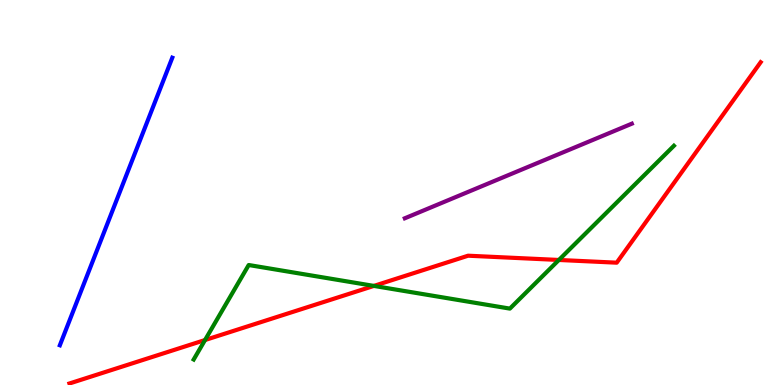[{'lines': ['blue', 'red'], 'intersections': []}, {'lines': ['green', 'red'], 'intersections': [{'x': 2.65, 'y': 1.17}, {'x': 4.82, 'y': 2.57}, {'x': 7.21, 'y': 3.25}]}, {'lines': ['purple', 'red'], 'intersections': []}, {'lines': ['blue', 'green'], 'intersections': []}, {'lines': ['blue', 'purple'], 'intersections': []}, {'lines': ['green', 'purple'], 'intersections': []}]